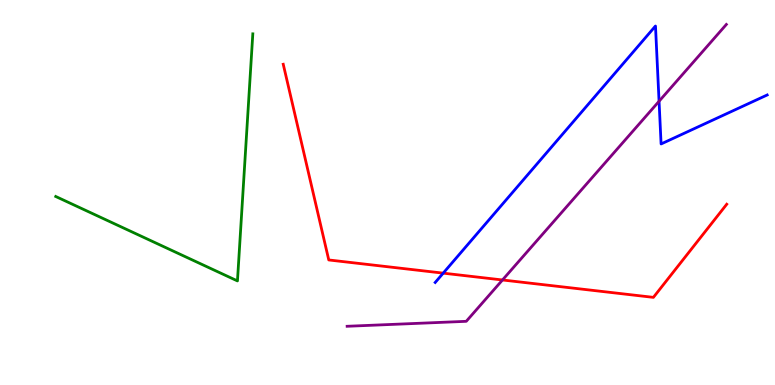[{'lines': ['blue', 'red'], 'intersections': [{'x': 5.72, 'y': 2.91}]}, {'lines': ['green', 'red'], 'intersections': []}, {'lines': ['purple', 'red'], 'intersections': [{'x': 6.48, 'y': 2.73}]}, {'lines': ['blue', 'green'], 'intersections': []}, {'lines': ['blue', 'purple'], 'intersections': [{'x': 8.5, 'y': 7.37}]}, {'lines': ['green', 'purple'], 'intersections': []}]